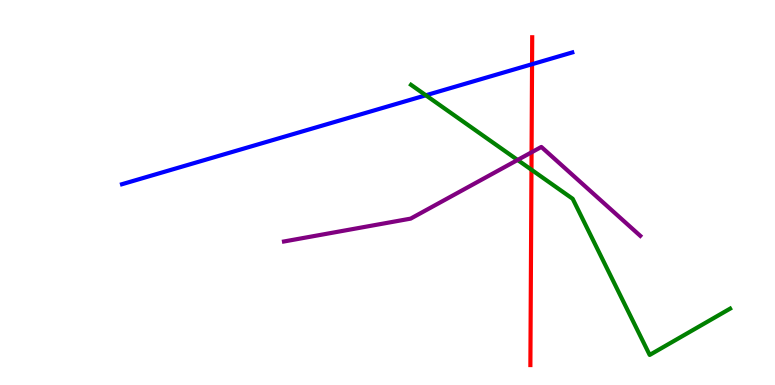[{'lines': ['blue', 'red'], 'intersections': [{'x': 6.87, 'y': 8.33}]}, {'lines': ['green', 'red'], 'intersections': [{'x': 6.86, 'y': 5.59}]}, {'lines': ['purple', 'red'], 'intersections': [{'x': 6.86, 'y': 6.04}]}, {'lines': ['blue', 'green'], 'intersections': [{'x': 5.49, 'y': 7.52}]}, {'lines': ['blue', 'purple'], 'intersections': []}, {'lines': ['green', 'purple'], 'intersections': [{'x': 6.68, 'y': 5.85}]}]